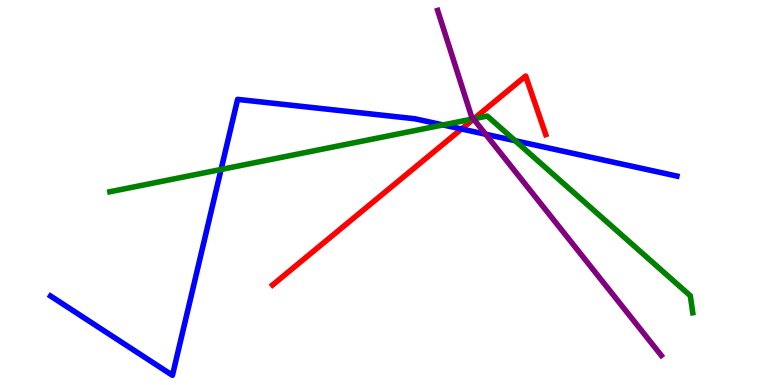[{'lines': ['blue', 'red'], 'intersections': [{'x': 5.96, 'y': 6.65}]}, {'lines': ['green', 'red'], 'intersections': [{'x': 6.12, 'y': 6.92}]}, {'lines': ['purple', 'red'], 'intersections': [{'x': 6.11, 'y': 6.91}]}, {'lines': ['blue', 'green'], 'intersections': [{'x': 2.85, 'y': 5.6}, {'x': 5.72, 'y': 6.75}, {'x': 6.65, 'y': 6.35}]}, {'lines': ['blue', 'purple'], 'intersections': [{'x': 6.27, 'y': 6.51}]}, {'lines': ['green', 'purple'], 'intersections': [{'x': 6.11, 'y': 6.91}]}]